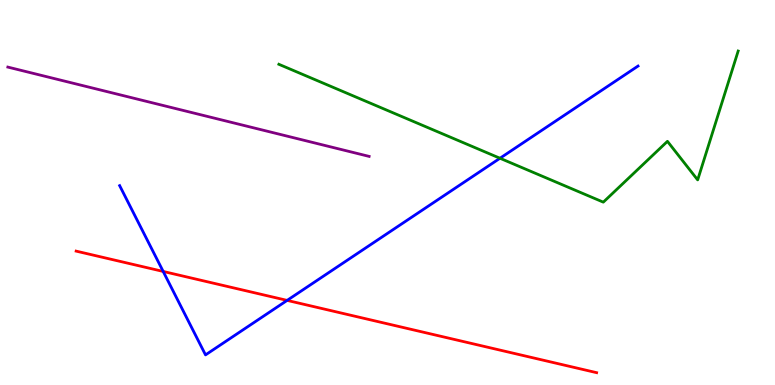[{'lines': ['blue', 'red'], 'intersections': [{'x': 2.11, 'y': 2.95}, {'x': 3.7, 'y': 2.2}]}, {'lines': ['green', 'red'], 'intersections': []}, {'lines': ['purple', 'red'], 'intersections': []}, {'lines': ['blue', 'green'], 'intersections': [{'x': 6.45, 'y': 5.89}]}, {'lines': ['blue', 'purple'], 'intersections': []}, {'lines': ['green', 'purple'], 'intersections': []}]